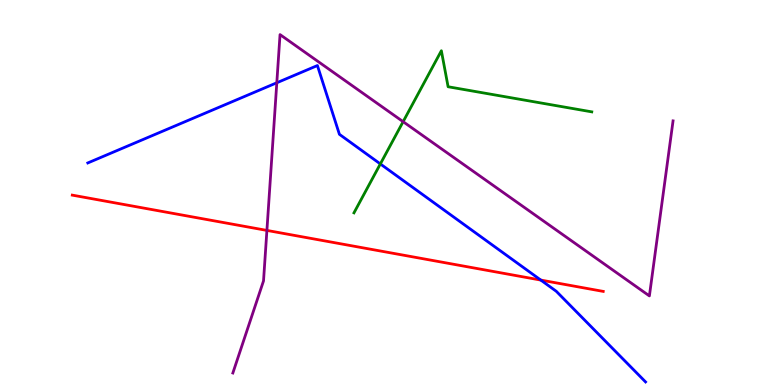[{'lines': ['blue', 'red'], 'intersections': [{'x': 6.98, 'y': 2.73}]}, {'lines': ['green', 'red'], 'intersections': []}, {'lines': ['purple', 'red'], 'intersections': [{'x': 3.44, 'y': 4.02}]}, {'lines': ['blue', 'green'], 'intersections': [{'x': 4.91, 'y': 5.74}]}, {'lines': ['blue', 'purple'], 'intersections': [{'x': 3.57, 'y': 7.85}]}, {'lines': ['green', 'purple'], 'intersections': [{'x': 5.2, 'y': 6.84}]}]